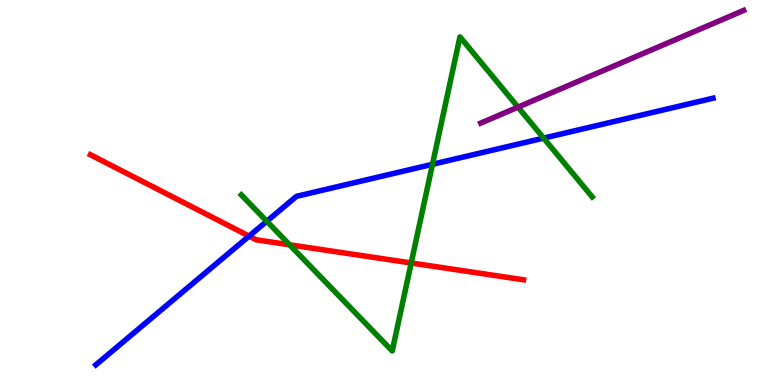[{'lines': ['blue', 'red'], 'intersections': [{'x': 3.21, 'y': 3.87}]}, {'lines': ['green', 'red'], 'intersections': [{'x': 3.74, 'y': 3.64}, {'x': 5.31, 'y': 3.17}]}, {'lines': ['purple', 'red'], 'intersections': []}, {'lines': ['blue', 'green'], 'intersections': [{'x': 3.44, 'y': 4.25}, {'x': 5.58, 'y': 5.73}, {'x': 7.01, 'y': 6.41}]}, {'lines': ['blue', 'purple'], 'intersections': []}, {'lines': ['green', 'purple'], 'intersections': [{'x': 6.68, 'y': 7.22}]}]